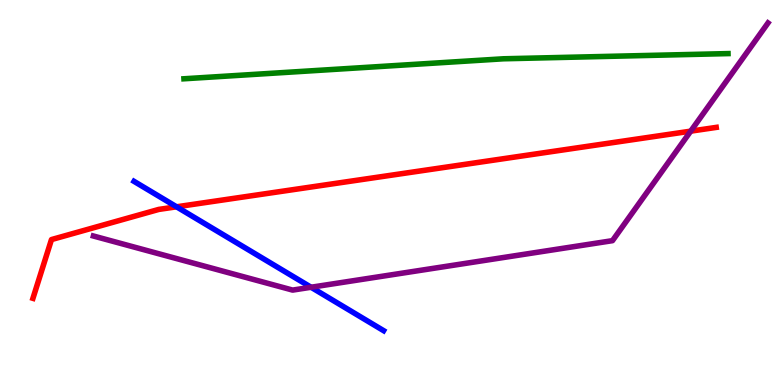[{'lines': ['blue', 'red'], 'intersections': [{'x': 2.28, 'y': 4.63}]}, {'lines': ['green', 'red'], 'intersections': []}, {'lines': ['purple', 'red'], 'intersections': [{'x': 8.91, 'y': 6.59}]}, {'lines': ['blue', 'green'], 'intersections': []}, {'lines': ['blue', 'purple'], 'intersections': [{'x': 4.01, 'y': 2.54}]}, {'lines': ['green', 'purple'], 'intersections': []}]